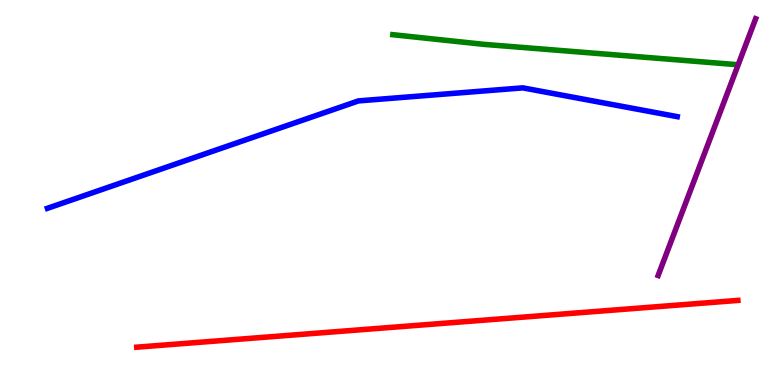[{'lines': ['blue', 'red'], 'intersections': []}, {'lines': ['green', 'red'], 'intersections': []}, {'lines': ['purple', 'red'], 'intersections': []}, {'lines': ['blue', 'green'], 'intersections': []}, {'lines': ['blue', 'purple'], 'intersections': []}, {'lines': ['green', 'purple'], 'intersections': []}]